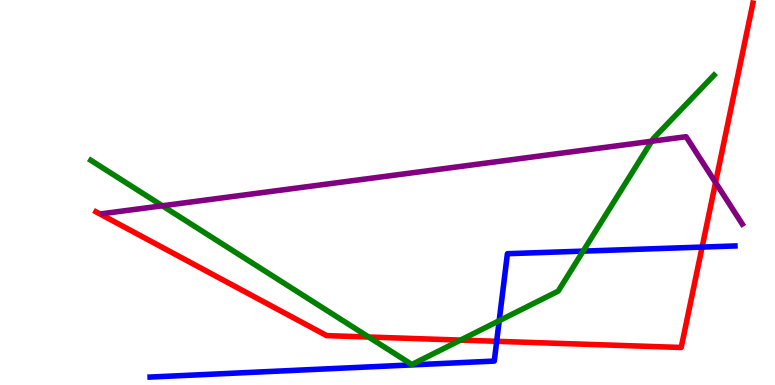[{'lines': ['blue', 'red'], 'intersections': [{'x': 6.41, 'y': 1.13}, {'x': 9.06, 'y': 3.58}]}, {'lines': ['green', 'red'], 'intersections': [{'x': 4.76, 'y': 1.25}, {'x': 5.94, 'y': 1.17}]}, {'lines': ['purple', 'red'], 'intersections': [{'x': 9.23, 'y': 5.26}]}, {'lines': ['blue', 'green'], 'intersections': [{'x': 6.44, 'y': 1.67}, {'x': 7.52, 'y': 3.48}]}, {'lines': ['blue', 'purple'], 'intersections': []}, {'lines': ['green', 'purple'], 'intersections': [{'x': 2.09, 'y': 4.65}, {'x': 8.41, 'y': 6.33}]}]